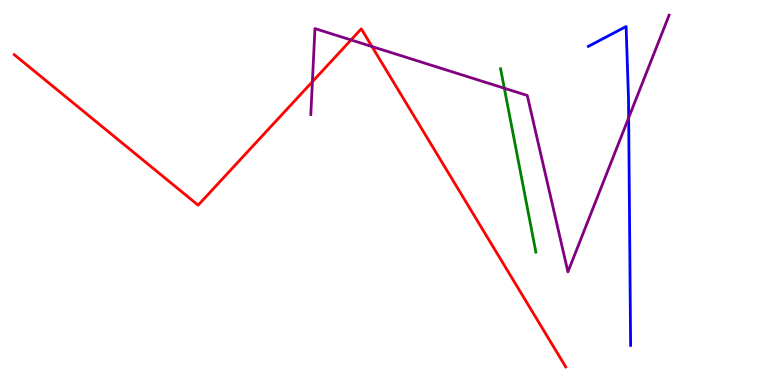[{'lines': ['blue', 'red'], 'intersections': []}, {'lines': ['green', 'red'], 'intersections': []}, {'lines': ['purple', 'red'], 'intersections': [{'x': 4.03, 'y': 7.88}, {'x': 4.53, 'y': 8.96}, {'x': 4.8, 'y': 8.79}]}, {'lines': ['blue', 'green'], 'intersections': []}, {'lines': ['blue', 'purple'], 'intersections': [{'x': 8.11, 'y': 6.94}]}, {'lines': ['green', 'purple'], 'intersections': [{'x': 6.51, 'y': 7.71}]}]